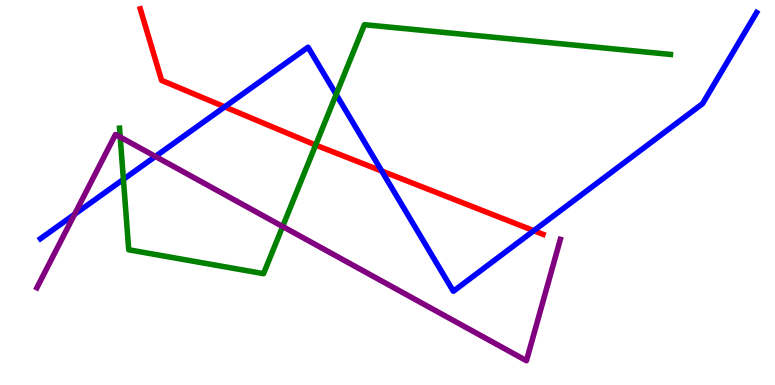[{'lines': ['blue', 'red'], 'intersections': [{'x': 2.9, 'y': 7.22}, {'x': 4.93, 'y': 5.56}, {'x': 6.89, 'y': 4.01}]}, {'lines': ['green', 'red'], 'intersections': [{'x': 4.07, 'y': 6.23}]}, {'lines': ['purple', 'red'], 'intersections': []}, {'lines': ['blue', 'green'], 'intersections': [{'x': 1.59, 'y': 5.34}, {'x': 4.34, 'y': 7.55}]}, {'lines': ['blue', 'purple'], 'intersections': [{'x': 0.962, 'y': 4.43}, {'x': 2.01, 'y': 5.94}]}, {'lines': ['green', 'purple'], 'intersections': [{'x': 1.55, 'y': 6.44}, {'x': 3.65, 'y': 4.12}]}]